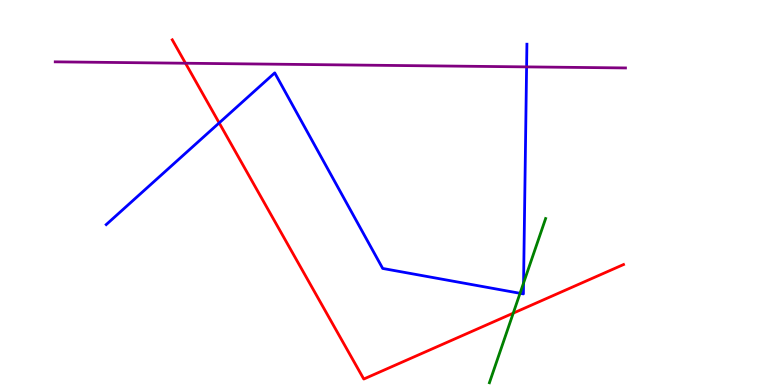[{'lines': ['blue', 'red'], 'intersections': [{'x': 2.83, 'y': 6.81}]}, {'lines': ['green', 'red'], 'intersections': [{'x': 6.62, 'y': 1.87}]}, {'lines': ['purple', 'red'], 'intersections': [{'x': 2.39, 'y': 8.36}]}, {'lines': ['blue', 'green'], 'intersections': [{'x': 6.71, 'y': 2.38}, {'x': 6.76, 'y': 2.65}]}, {'lines': ['blue', 'purple'], 'intersections': [{'x': 6.79, 'y': 8.26}]}, {'lines': ['green', 'purple'], 'intersections': []}]